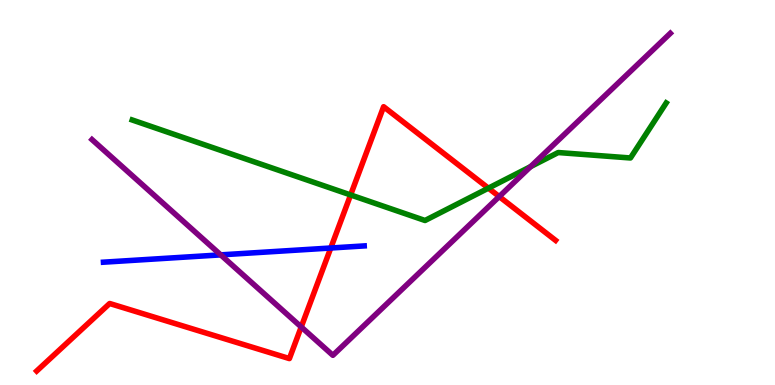[{'lines': ['blue', 'red'], 'intersections': [{'x': 4.27, 'y': 3.56}]}, {'lines': ['green', 'red'], 'intersections': [{'x': 4.52, 'y': 4.94}, {'x': 6.3, 'y': 5.11}]}, {'lines': ['purple', 'red'], 'intersections': [{'x': 3.89, 'y': 1.51}, {'x': 6.44, 'y': 4.89}]}, {'lines': ['blue', 'green'], 'intersections': []}, {'lines': ['blue', 'purple'], 'intersections': [{'x': 2.85, 'y': 3.38}]}, {'lines': ['green', 'purple'], 'intersections': [{'x': 6.85, 'y': 5.67}]}]